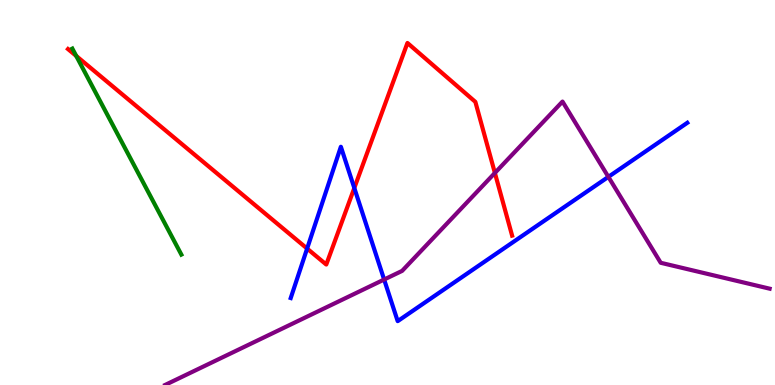[{'lines': ['blue', 'red'], 'intersections': [{'x': 3.96, 'y': 3.54}, {'x': 4.57, 'y': 5.12}]}, {'lines': ['green', 'red'], 'intersections': [{'x': 0.984, 'y': 8.55}]}, {'lines': ['purple', 'red'], 'intersections': [{'x': 6.39, 'y': 5.51}]}, {'lines': ['blue', 'green'], 'intersections': []}, {'lines': ['blue', 'purple'], 'intersections': [{'x': 4.96, 'y': 2.74}, {'x': 7.85, 'y': 5.41}]}, {'lines': ['green', 'purple'], 'intersections': []}]